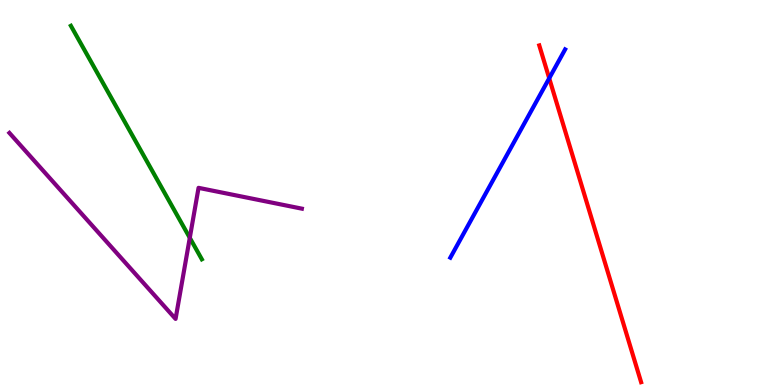[{'lines': ['blue', 'red'], 'intersections': [{'x': 7.09, 'y': 7.97}]}, {'lines': ['green', 'red'], 'intersections': []}, {'lines': ['purple', 'red'], 'intersections': []}, {'lines': ['blue', 'green'], 'intersections': []}, {'lines': ['blue', 'purple'], 'intersections': []}, {'lines': ['green', 'purple'], 'intersections': [{'x': 2.45, 'y': 3.82}]}]